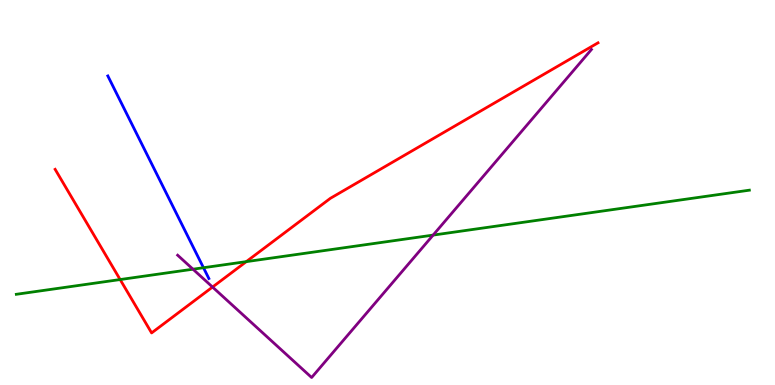[{'lines': ['blue', 'red'], 'intersections': []}, {'lines': ['green', 'red'], 'intersections': [{'x': 1.55, 'y': 2.74}, {'x': 3.18, 'y': 3.2}]}, {'lines': ['purple', 'red'], 'intersections': [{'x': 2.74, 'y': 2.54}]}, {'lines': ['blue', 'green'], 'intersections': [{'x': 2.63, 'y': 3.05}]}, {'lines': ['blue', 'purple'], 'intersections': []}, {'lines': ['green', 'purple'], 'intersections': [{'x': 2.49, 'y': 3.01}, {'x': 5.59, 'y': 3.89}]}]